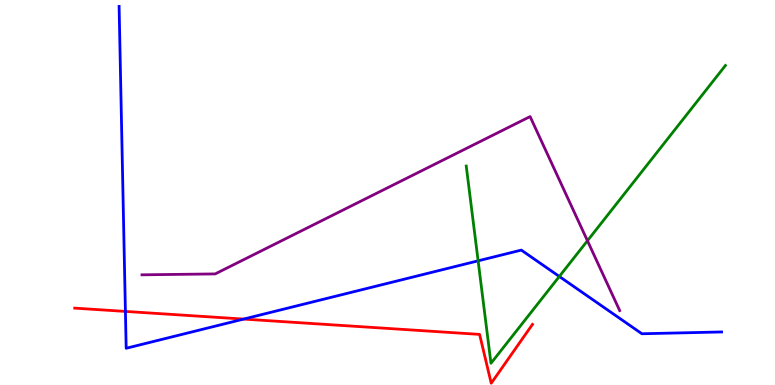[{'lines': ['blue', 'red'], 'intersections': [{'x': 1.62, 'y': 1.91}, {'x': 3.14, 'y': 1.71}]}, {'lines': ['green', 'red'], 'intersections': []}, {'lines': ['purple', 'red'], 'intersections': []}, {'lines': ['blue', 'green'], 'intersections': [{'x': 6.17, 'y': 3.23}, {'x': 7.22, 'y': 2.82}]}, {'lines': ['blue', 'purple'], 'intersections': []}, {'lines': ['green', 'purple'], 'intersections': [{'x': 7.58, 'y': 3.75}]}]